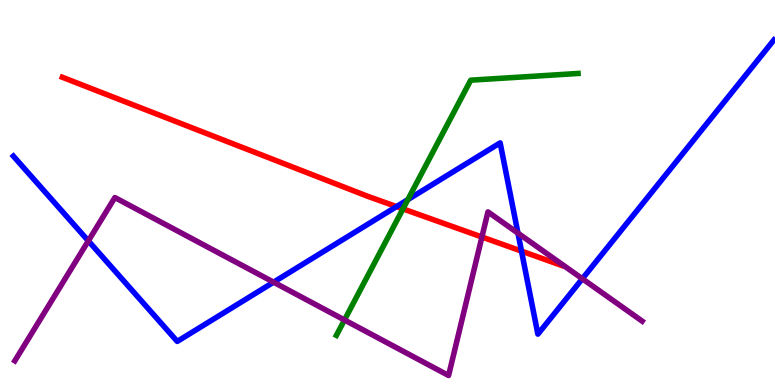[{'lines': ['blue', 'red'], 'intersections': [{'x': 5.12, 'y': 4.63}, {'x': 6.73, 'y': 3.48}]}, {'lines': ['green', 'red'], 'intersections': [{'x': 5.2, 'y': 4.57}]}, {'lines': ['purple', 'red'], 'intersections': [{'x': 6.22, 'y': 3.84}]}, {'lines': ['blue', 'green'], 'intersections': [{'x': 5.26, 'y': 4.81}]}, {'lines': ['blue', 'purple'], 'intersections': [{'x': 1.14, 'y': 3.74}, {'x': 3.53, 'y': 2.67}, {'x': 6.68, 'y': 3.94}, {'x': 7.51, 'y': 2.76}]}, {'lines': ['green', 'purple'], 'intersections': [{'x': 4.44, 'y': 1.69}]}]